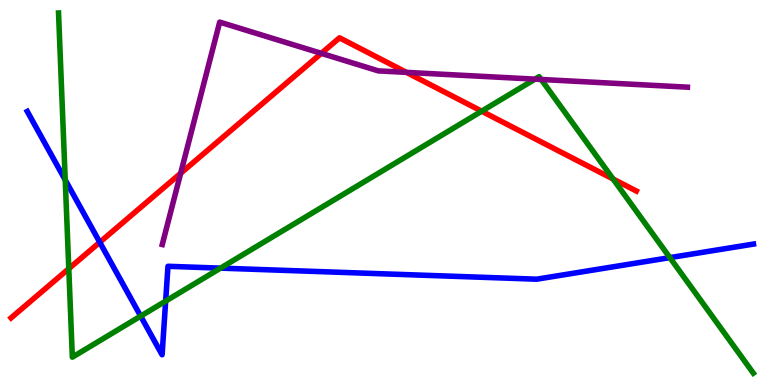[{'lines': ['blue', 'red'], 'intersections': [{'x': 1.29, 'y': 3.71}]}, {'lines': ['green', 'red'], 'intersections': [{'x': 0.888, 'y': 3.02}, {'x': 6.22, 'y': 7.11}, {'x': 7.91, 'y': 5.35}]}, {'lines': ['purple', 'red'], 'intersections': [{'x': 2.33, 'y': 5.5}, {'x': 4.15, 'y': 8.61}, {'x': 5.24, 'y': 8.12}]}, {'lines': ['blue', 'green'], 'intersections': [{'x': 0.842, 'y': 5.33}, {'x': 1.82, 'y': 1.79}, {'x': 2.14, 'y': 2.18}, {'x': 2.85, 'y': 3.04}, {'x': 8.64, 'y': 3.31}]}, {'lines': ['blue', 'purple'], 'intersections': []}, {'lines': ['green', 'purple'], 'intersections': [{'x': 6.9, 'y': 7.94}, {'x': 6.98, 'y': 7.94}]}]